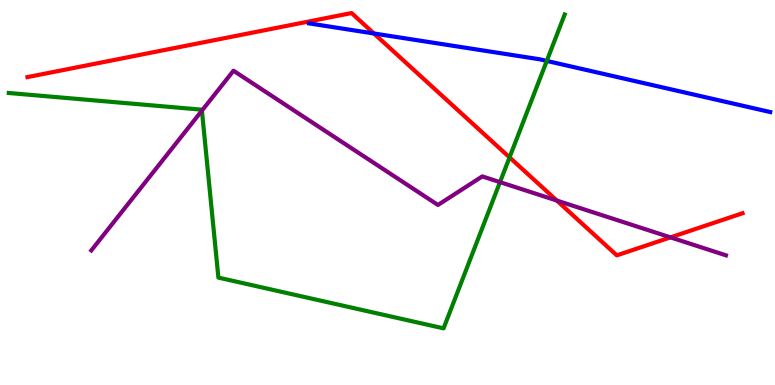[{'lines': ['blue', 'red'], 'intersections': [{'x': 4.82, 'y': 9.13}]}, {'lines': ['green', 'red'], 'intersections': [{'x': 6.57, 'y': 5.91}]}, {'lines': ['purple', 'red'], 'intersections': [{'x': 7.18, 'y': 4.79}, {'x': 8.65, 'y': 3.83}]}, {'lines': ['blue', 'green'], 'intersections': [{'x': 7.06, 'y': 8.42}]}, {'lines': ['blue', 'purple'], 'intersections': []}, {'lines': ['green', 'purple'], 'intersections': [{'x': 2.61, 'y': 7.13}, {'x': 6.45, 'y': 5.27}]}]